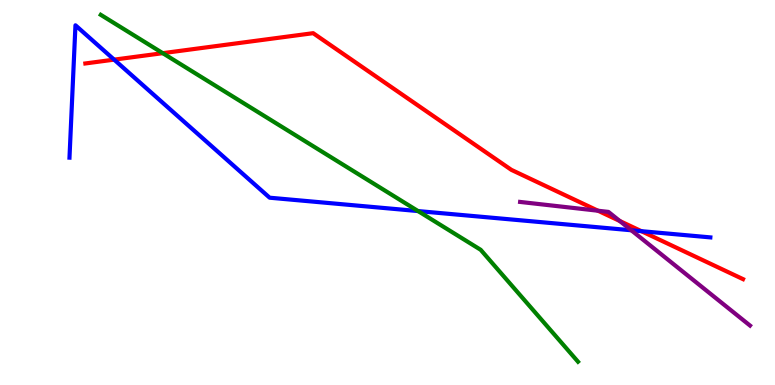[{'lines': ['blue', 'red'], 'intersections': [{'x': 1.47, 'y': 8.45}, {'x': 8.28, 'y': 4.0}]}, {'lines': ['green', 'red'], 'intersections': [{'x': 2.1, 'y': 8.62}]}, {'lines': ['purple', 'red'], 'intersections': [{'x': 7.72, 'y': 4.53}, {'x': 8.0, 'y': 4.26}]}, {'lines': ['blue', 'green'], 'intersections': [{'x': 5.39, 'y': 4.52}]}, {'lines': ['blue', 'purple'], 'intersections': [{'x': 8.15, 'y': 4.02}]}, {'lines': ['green', 'purple'], 'intersections': []}]